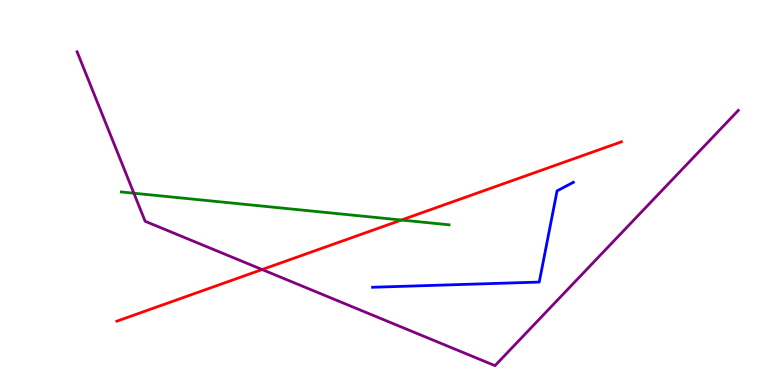[{'lines': ['blue', 'red'], 'intersections': []}, {'lines': ['green', 'red'], 'intersections': [{'x': 5.18, 'y': 4.28}]}, {'lines': ['purple', 'red'], 'intersections': [{'x': 3.38, 'y': 3.0}]}, {'lines': ['blue', 'green'], 'intersections': []}, {'lines': ['blue', 'purple'], 'intersections': []}, {'lines': ['green', 'purple'], 'intersections': [{'x': 1.73, 'y': 4.98}]}]